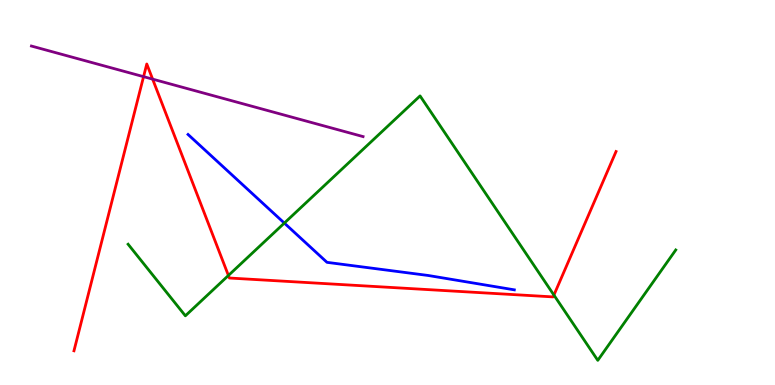[{'lines': ['blue', 'red'], 'intersections': []}, {'lines': ['green', 'red'], 'intersections': [{'x': 2.95, 'y': 2.84}, {'x': 7.15, 'y': 2.34}]}, {'lines': ['purple', 'red'], 'intersections': [{'x': 1.85, 'y': 8.01}, {'x': 1.97, 'y': 7.94}]}, {'lines': ['blue', 'green'], 'intersections': [{'x': 3.67, 'y': 4.21}]}, {'lines': ['blue', 'purple'], 'intersections': []}, {'lines': ['green', 'purple'], 'intersections': []}]